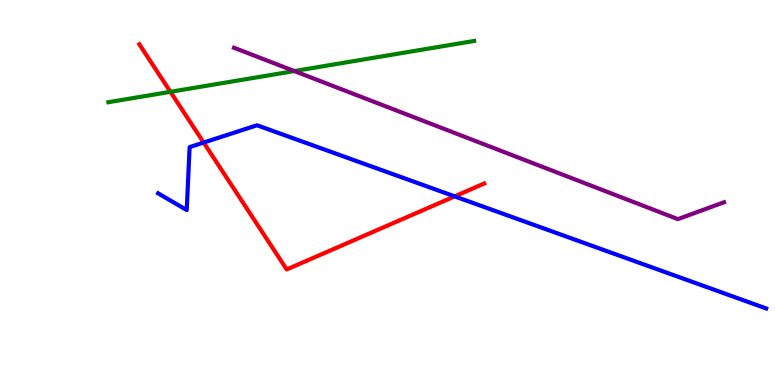[{'lines': ['blue', 'red'], 'intersections': [{'x': 2.63, 'y': 6.3}, {'x': 5.87, 'y': 4.9}]}, {'lines': ['green', 'red'], 'intersections': [{'x': 2.2, 'y': 7.62}]}, {'lines': ['purple', 'red'], 'intersections': []}, {'lines': ['blue', 'green'], 'intersections': []}, {'lines': ['blue', 'purple'], 'intersections': []}, {'lines': ['green', 'purple'], 'intersections': [{'x': 3.8, 'y': 8.15}]}]